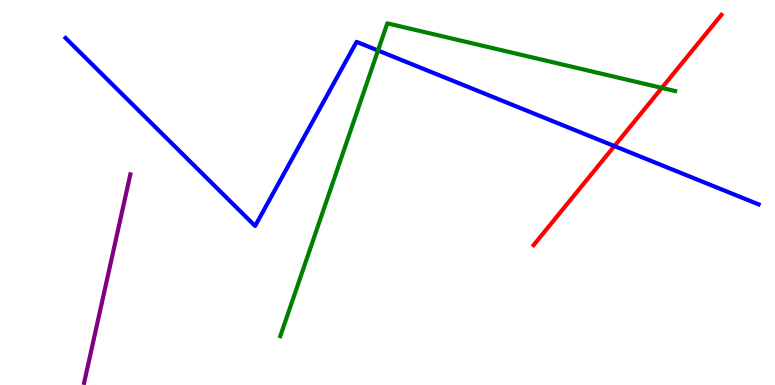[{'lines': ['blue', 'red'], 'intersections': [{'x': 7.93, 'y': 6.21}]}, {'lines': ['green', 'red'], 'intersections': [{'x': 8.54, 'y': 7.72}]}, {'lines': ['purple', 'red'], 'intersections': []}, {'lines': ['blue', 'green'], 'intersections': [{'x': 4.88, 'y': 8.69}]}, {'lines': ['blue', 'purple'], 'intersections': []}, {'lines': ['green', 'purple'], 'intersections': []}]